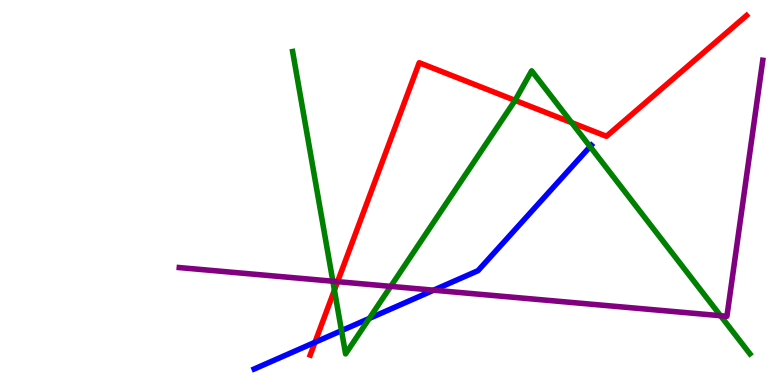[{'lines': ['blue', 'red'], 'intersections': [{'x': 4.06, 'y': 1.11}]}, {'lines': ['green', 'red'], 'intersections': [{'x': 4.32, 'y': 2.46}, {'x': 6.65, 'y': 7.39}, {'x': 7.38, 'y': 6.82}]}, {'lines': ['purple', 'red'], 'intersections': [{'x': 4.36, 'y': 2.68}]}, {'lines': ['blue', 'green'], 'intersections': [{'x': 4.41, 'y': 1.41}, {'x': 4.76, 'y': 1.73}, {'x': 7.61, 'y': 6.19}]}, {'lines': ['blue', 'purple'], 'intersections': [{'x': 5.59, 'y': 2.46}]}, {'lines': ['green', 'purple'], 'intersections': [{'x': 4.29, 'y': 2.7}, {'x': 5.04, 'y': 2.56}, {'x': 9.3, 'y': 1.8}]}]